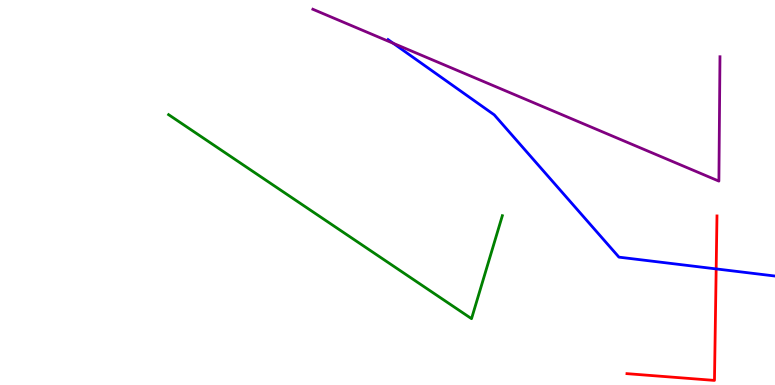[{'lines': ['blue', 'red'], 'intersections': [{'x': 9.24, 'y': 3.02}]}, {'lines': ['green', 'red'], 'intersections': []}, {'lines': ['purple', 'red'], 'intersections': []}, {'lines': ['blue', 'green'], 'intersections': []}, {'lines': ['blue', 'purple'], 'intersections': [{'x': 5.07, 'y': 8.88}]}, {'lines': ['green', 'purple'], 'intersections': []}]